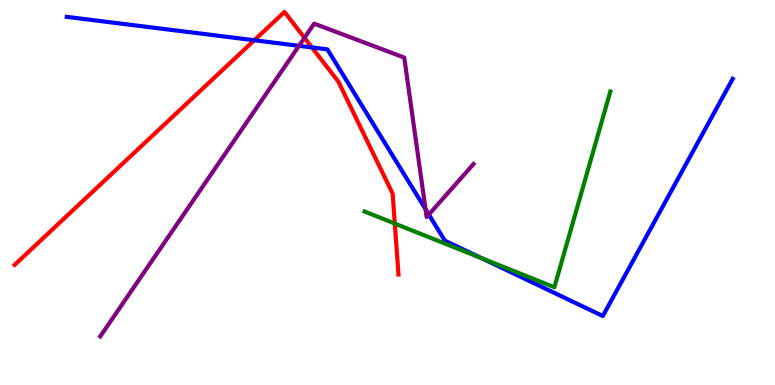[{'lines': ['blue', 'red'], 'intersections': [{'x': 3.28, 'y': 8.95}, {'x': 4.02, 'y': 8.77}]}, {'lines': ['green', 'red'], 'intersections': [{'x': 5.09, 'y': 4.19}]}, {'lines': ['purple', 'red'], 'intersections': [{'x': 3.93, 'y': 9.02}]}, {'lines': ['blue', 'green'], 'intersections': [{'x': 6.22, 'y': 3.29}]}, {'lines': ['blue', 'purple'], 'intersections': [{'x': 3.86, 'y': 8.81}, {'x': 5.49, 'y': 4.57}, {'x': 5.53, 'y': 4.43}]}, {'lines': ['green', 'purple'], 'intersections': []}]